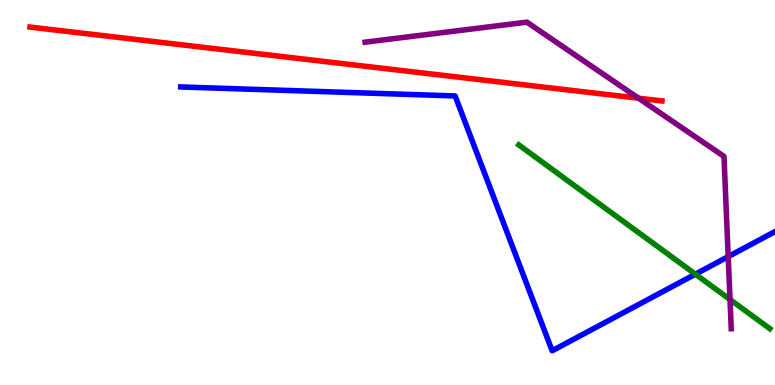[{'lines': ['blue', 'red'], 'intersections': []}, {'lines': ['green', 'red'], 'intersections': []}, {'lines': ['purple', 'red'], 'intersections': [{'x': 8.24, 'y': 7.45}]}, {'lines': ['blue', 'green'], 'intersections': [{'x': 8.97, 'y': 2.88}]}, {'lines': ['blue', 'purple'], 'intersections': [{'x': 9.4, 'y': 3.33}]}, {'lines': ['green', 'purple'], 'intersections': [{'x': 9.42, 'y': 2.22}]}]